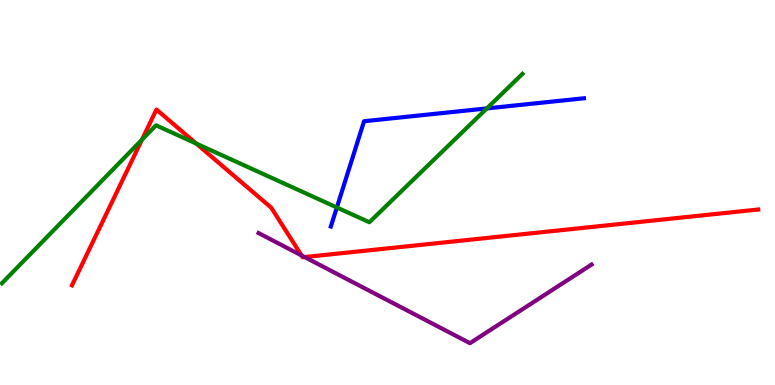[{'lines': ['blue', 'red'], 'intersections': []}, {'lines': ['green', 'red'], 'intersections': [{'x': 1.83, 'y': 6.37}, {'x': 2.53, 'y': 6.27}]}, {'lines': ['purple', 'red'], 'intersections': [{'x': 3.89, 'y': 3.36}, {'x': 3.93, 'y': 3.32}]}, {'lines': ['blue', 'green'], 'intersections': [{'x': 4.35, 'y': 4.61}, {'x': 6.28, 'y': 7.18}]}, {'lines': ['blue', 'purple'], 'intersections': []}, {'lines': ['green', 'purple'], 'intersections': []}]